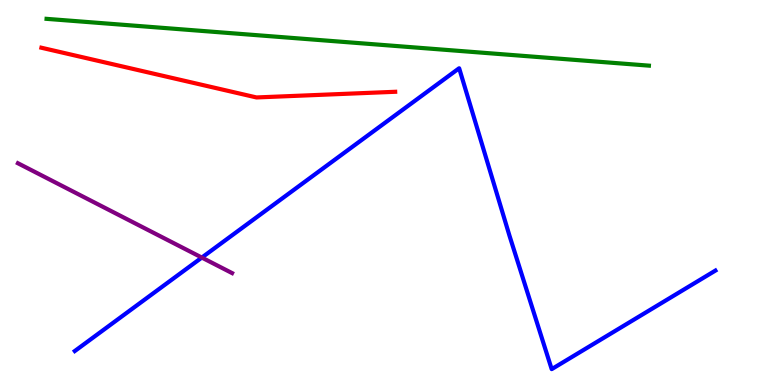[{'lines': ['blue', 'red'], 'intersections': []}, {'lines': ['green', 'red'], 'intersections': []}, {'lines': ['purple', 'red'], 'intersections': []}, {'lines': ['blue', 'green'], 'intersections': []}, {'lines': ['blue', 'purple'], 'intersections': [{'x': 2.6, 'y': 3.31}]}, {'lines': ['green', 'purple'], 'intersections': []}]